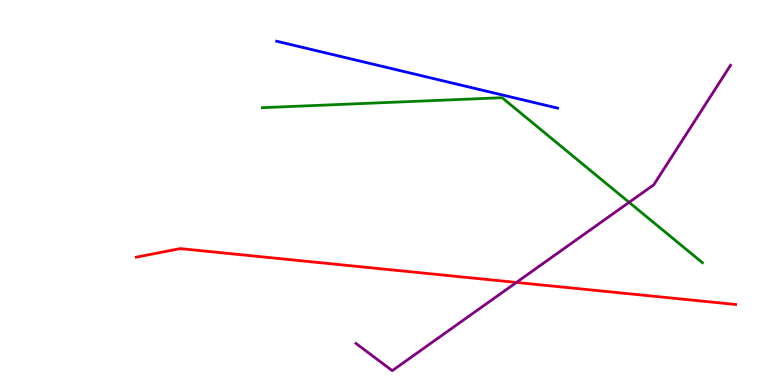[{'lines': ['blue', 'red'], 'intersections': []}, {'lines': ['green', 'red'], 'intersections': []}, {'lines': ['purple', 'red'], 'intersections': [{'x': 6.66, 'y': 2.66}]}, {'lines': ['blue', 'green'], 'intersections': []}, {'lines': ['blue', 'purple'], 'intersections': []}, {'lines': ['green', 'purple'], 'intersections': [{'x': 8.12, 'y': 4.74}]}]